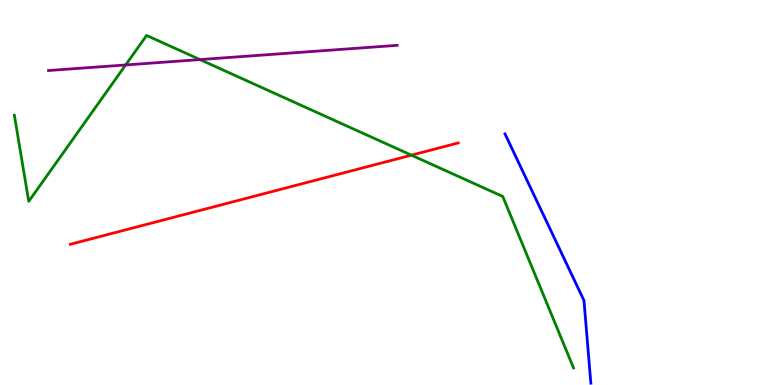[{'lines': ['blue', 'red'], 'intersections': []}, {'lines': ['green', 'red'], 'intersections': [{'x': 5.31, 'y': 5.97}]}, {'lines': ['purple', 'red'], 'intersections': []}, {'lines': ['blue', 'green'], 'intersections': []}, {'lines': ['blue', 'purple'], 'intersections': []}, {'lines': ['green', 'purple'], 'intersections': [{'x': 1.62, 'y': 8.31}, {'x': 2.58, 'y': 8.45}]}]